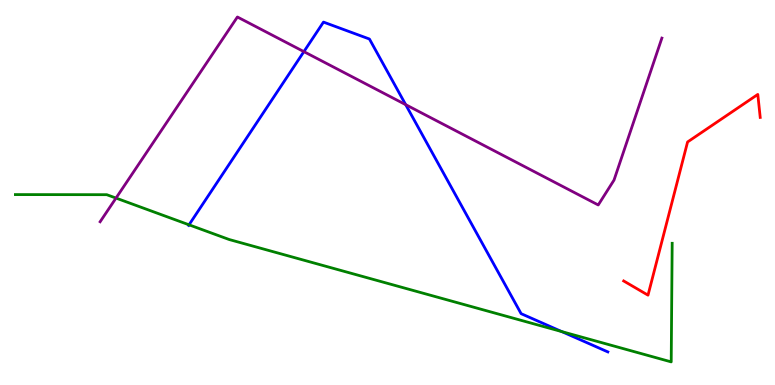[{'lines': ['blue', 'red'], 'intersections': []}, {'lines': ['green', 'red'], 'intersections': []}, {'lines': ['purple', 'red'], 'intersections': []}, {'lines': ['blue', 'green'], 'intersections': [{'x': 2.44, 'y': 4.16}, {'x': 7.25, 'y': 1.39}]}, {'lines': ['blue', 'purple'], 'intersections': [{'x': 3.92, 'y': 8.66}, {'x': 5.23, 'y': 7.28}]}, {'lines': ['green', 'purple'], 'intersections': [{'x': 1.5, 'y': 4.86}]}]